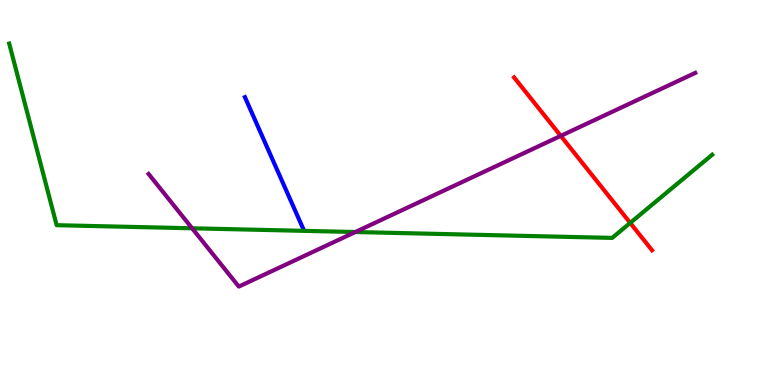[{'lines': ['blue', 'red'], 'intersections': []}, {'lines': ['green', 'red'], 'intersections': [{'x': 8.13, 'y': 4.21}]}, {'lines': ['purple', 'red'], 'intersections': [{'x': 7.24, 'y': 6.47}]}, {'lines': ['blue', 'green'], 'intersections': []}, {'lines': ['blue', 'purple'], 'intersections': []}, {'lines': ['green', 'purple'], 'intersections': [{'x': 2.48, 'y': 4.07}, {'x': 4.59, 'y': 3.97}]}]